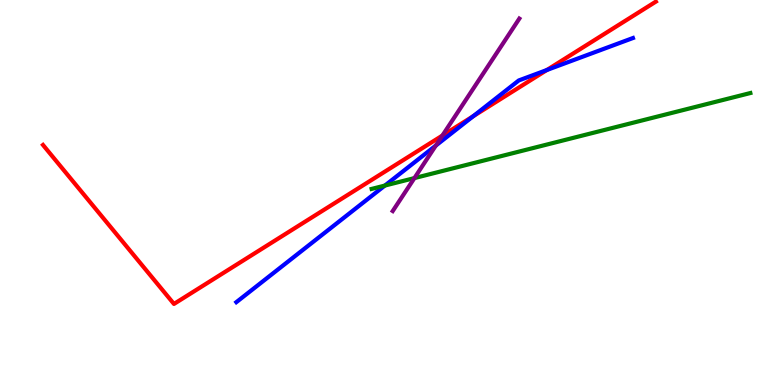[{'lines': ['blue', 'red'], 'intersections': [{'x': 6.11, 'y': 6.98}, {'x': 7.06, 'y': 8.18}]}, {'lines': ['green', 'red'], 'intersections': []}, {'lines': ['purple', 'red'], 'intersections': [{'x': 5.71, 'y': 6.48}]}, {'lines': ['blue', 'green'], 'intersections': [{'x': 4.97, 'y': 5.18}]}, {'lines': ['blue', 'purple'], 'intersections': [{'x': 5.62, 'y': 6.22}]}, {'lines': ['green', 'purple'], 'intersections': [{'x': 5.35, 'y': 5.37}]}]